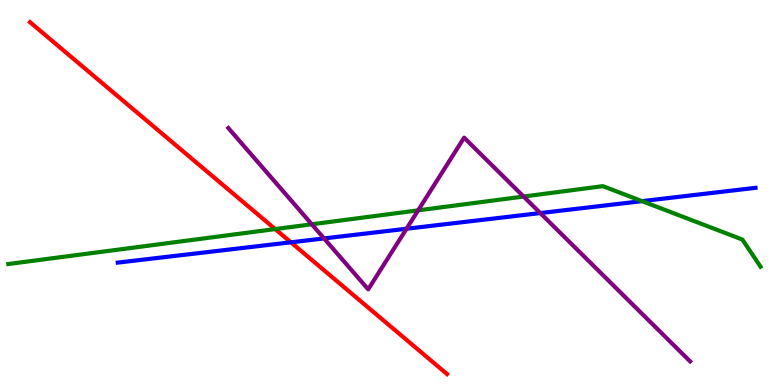[{'lines': ['blue', 'red'], 'intersections': [{'x': 3.75, 'y': 3.71}]}, {'lines': ['green', 'red'], 'intersections': [{'x': 3.55, 'y': 4.05}]}, {'lines': ['purple', 'red'], 'intersections': []}, {'lines': ['blue', 'green'], 'intersections': [{'x': 8.28, 'y': 4.78}]}, {'lines': ['blue', 'purple'], 'intersections': [{'x': 4.18, 'y': 3.81}, {'x': 5.25, 'y': 4.06}, {'x': 6.97, 'y': 4.47}]}, {'lines': ['green', 'purple'], 'intersections': [{'x': 4.02, 'y': 4.17}, {'x': 5.4, 'y': 4.54}, {'x': 6.76, 'y': 4.89}]}]